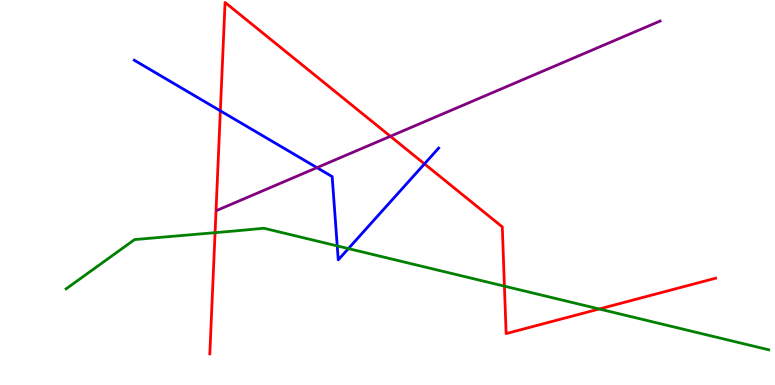[{'lines': ['blue', 'red'], 'intersections': [{'x': 2.84, 'y': 7.12}, {'x': 5.48, 'y': 5.74}]}, {'lines': ['green', 'red'], 'intersections': [{'x': 2.78, 'y': 3.96}, {'x': 6.51, 'y': 2.57}, {'x': 7.73, 'y': 1.97}]}, {'lines': ['purple', 'red'], 'intersections': [{'x': 5.04, 'y': 6.46}]}, {'lines': ['blue', 'green'], 'intersections': [{'x': 4.35, 'y': 3.61}, {'x': 4.5, 'y': 3.54}]}, {'lines': ['blue', 'purple'], 'intersections': [{'x': 4.09, 'y': 5.65}]}, {'lines': ['green', 'purple'], 'intersections': []}]